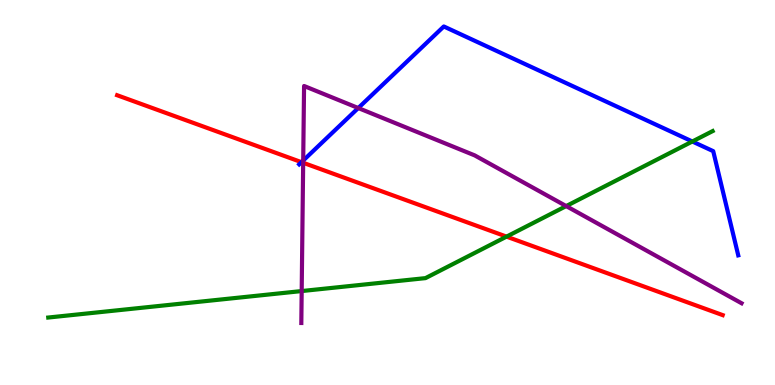[{'lines': ['blue', 'red'], 'intersections': [{'x': 3.89, 'y': 5.79}]}, {'lines': ['green', 'red'], 'intersections': [{'x': 6.54, 'y': 3.85}]}, {'lines': ['purple', 'red'], 'intersections': [{'x': 3.91, 'y': 5.77}]}, {'lines': ['blue', 'green'], 'intersections': [{'x': 8.93, 'y': 6.32}]}, {'lines': ['blue', 'purple'], 'intersections': [{'x': 3.91, 'y': 5.83}, {'x': 4.62, 'y': 7.19}]}, {'lines': ['green', 'purple'], 'intersections': [{'x': 3.89, 'y': 2.44}, {'x': 7.31, 'y': 4.65}]}]